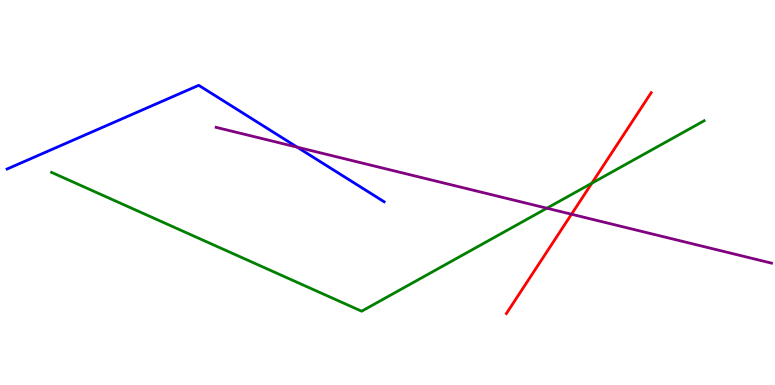[{'lines': ['blue', 'red'], 'intersections': []}, {'lines': ['green', 'red'], 'intersections': [{'x': 7.64, 'y': 5.24}]}, {'lines': ['purple', 'red'], 'intersections': [{'x': 7.37, 'y': 4.44}]}, {'lines': ['blue', 'green'], 'intersections': []}, {'lines': ['blue', 'purple'], 'intersections': [{'x': 3.83, 'y': 6.18}]}, {'lines': ['green', 'purple'], 'intersections': [{'x': 7.06, 'y': 4.59}]}]